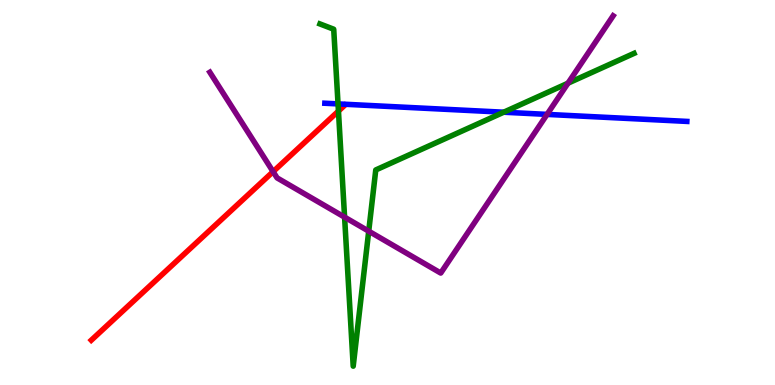[{'lines': ['blue', 'red'], 'intersections': []}, {'lines': ['green', 'red'], 'intersections': [{'x': 4.37, 'y': 7.11}]}, {'lines': ['purple', 'red'], 'intersections': [{'x': 3.52, 'y': 5.54}]}, {'lines': ['blue', 'green'], 'intersections': [{'x': 4.36, 'y': 7.3}, {'x': 6.5, 'y': 7.09}]}, {'lines': ['blue', 'purple'], 'intersections': [{'x': 7.06, 'y': 7.03}]}, {'lines': ['green', 'purple'], 'intersections': [{'x': 4.45, 'y': 4.36}, {'x': 4.76, 'y': 4.0}, {'x': 7.33, 'y': 7.84}]}]